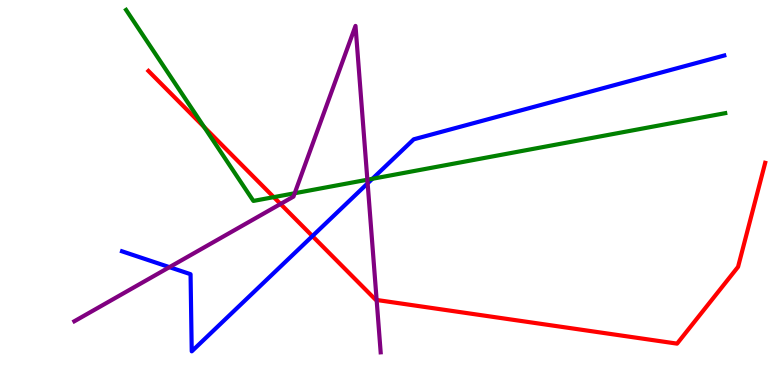[{'lines': ['blue', 'red'], 'intersections': [{'x': 4.03, 'y': 3.87}]}, {'lines': ['green', 'red'], 'intersections': [{'x': 2.63, 'y': 6.7}, {'x': 3.53, 'y': 4.88}]}, {'lines': ['purple', 'red'], 'intersections': [{'x': 3.62, 'y': 4.7}, {'x': 4.86, 'y': 2.21}]}, {'lines': ['blue', 'green'], 'intersections': [{'x': 4.81, 'y': 5.36}]}, {'lines': ['blue', 'purple'], 'intersections': [{'x': 2.19, 'y': 3.06}, {'x': 4.74, 'y': 5.24}]}, {'lines': ['green', 'purple'], 'intersections': [{'x': 3.8, 'y': 4.98}, {'x': 4.74, 'y': 5.33}]}]